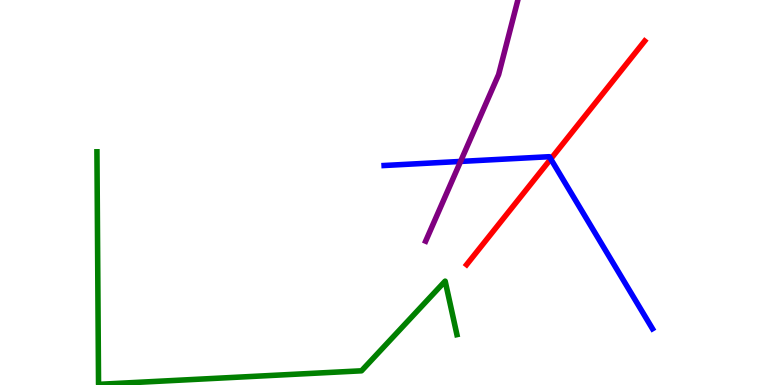[{'lines': ['blue', 'red'], 'intersections': [{'x': 7.11, 'y': 5.87}]}, {'lines': ['green', 'red'], 'intersections': []}, {'lines': ['purple', 'red'], 'intersections': []}, {'lines': ['blue', 'green'], 'intersections': []}, {'lines': ['blue', 'purple'], 'intersections': [{'x': 5.94, 'y': 5.81}]}, {'lines': ['green', 'purple'], 'intersections': []}]